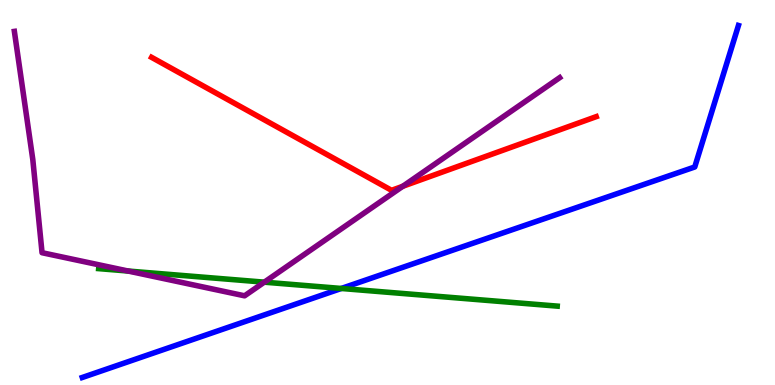[{'lines': ['blue', 'red'], 'intersections': []}, {'lines': ['green', 'red'], 'intersections': []}, {'lines': ['purple', 'red'], 'intersections': [{'x': 5.2, 'y': 5.16}]}, {'lines': ['blue', 'green'], 'intersections': [{'x': 4.4, 'y': 2.51}]}, {'lines': ['blue', 'purple'], 'intersections': []}, {'lines': ['green', 'purple'], 'intersections': [{'x': 1.65, 'y': 2.96}, {'x': 3.41, 'y': 2.67}]}]